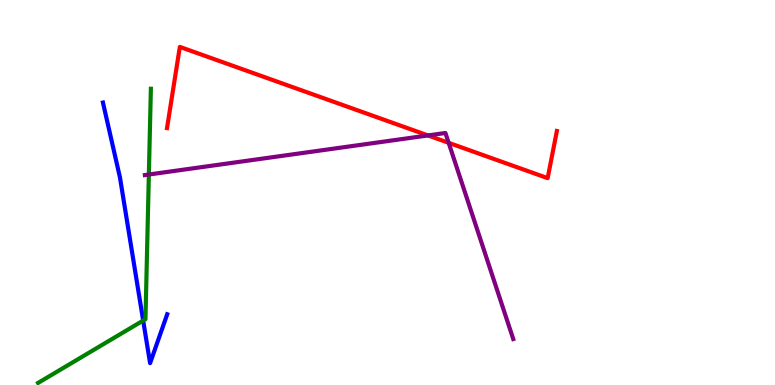[{'lines': ['blue', 'red'], 'intersections': []}, {'lines': ['green', 'red'], 'intersections': []}, {'lines': ['purple', 'red'], 'intersections': [{'x': 5.52, 'y': 6.48}, {'x': 5.79, 'y': 6.29}]}, {'lines': ['blue', 'green'], 'intersections': [{'x': 1.85, 'y': 1.67}]}, {'lines': ['blue', 'purple'], 'intersections': []}, {'lines': ['green', 'purple'], 'intersections': [{'x': 1.92, 'y': 5.47}]}]